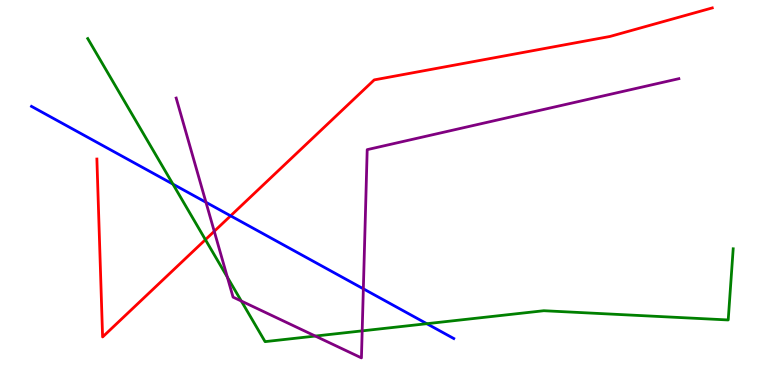[{'lines': ['blue', 'red'], 'intersections': [{'x': 2.98, 'y': 4.39}]}, {'lines': ['green', 'red'], 'intersections': [{'x': 2.65, 'y': 3.77}]}, {'lines': ['purple', 'red'], 'intersections': [{'x': 2.76, 'y': 3.99}]}, {'lines': ['blue', 'green'], 'intersections': [{'x': 2.23, 'y': 5.22}, {'x': 5.51, 'y': 1.59}]}, {'lines': ['blue', 'purple'], 'intersections': [{'x': 2.66, 'y': 4.75}, {'x': 4.69, 'y': 2.5}]}, {'lines': ['green', 'purple'], 'intersections': [{'x': 2.93, 'y': 2.8}, {'x': 3.11, 'y': 2.18}, {'x': 4.07, 'y': 1.27}, {'x': 4.67, 'y': 1.41}]}]